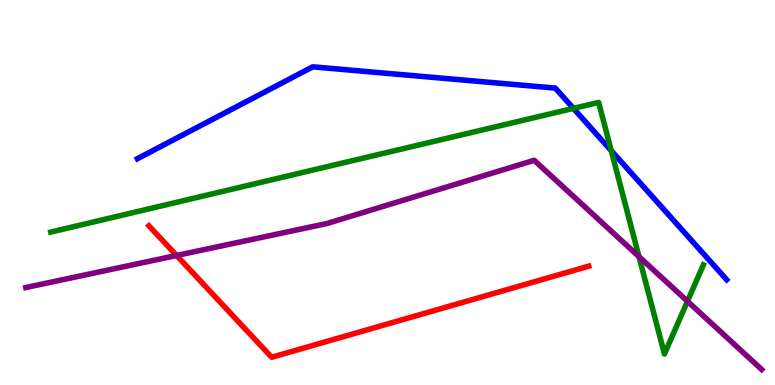[{'lines': ['blue', 'red'], 'intersections': []}, {'lines': ['green', 'red'], 'intersections': []}, {'lines': ['purple', 'red'], 'intersections': [{'x': 2.28, 'y': 3.36}]}, {'lines': ['blue', 'green'], 'intersections': [{'x': 7.4, 'y': 7.19}, {'x': 7.89, 'y': 6.09}]}, {'lines': ['blue', 'purple'], 'intersections': []}, {'lines': ['green', 'purple'], 'intersections': [{'x': 8.24, 'y': 3.33}, {'x': 8.87, 'y': 2.18}]}]